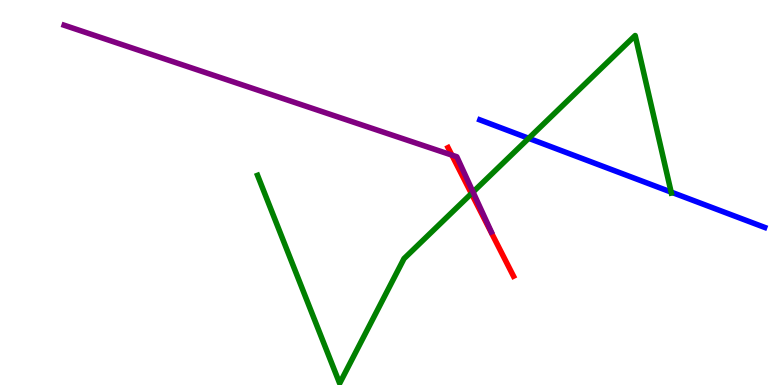[{'lines': ['blue', 'red'], 'intersections': []}, {'lines': ['green', 'red'], 'intersections': [{'x': 6.08, 'y': 4.97}]}, {'lines': ['purple', 'red'], 'intersections': [{'x': 5.83, 'y': 5.97}]}, {'lines': ['blue', 'green'], 'intersections': [{'x': 6.82, 'y': 6.41}, {'x': 8.66, 'y': 5.01}]}, {'lines': ['blue', 'purple'], 'intersections': []}, {'lines': ['green', 'purple'], 'intersections': [{'x': 6.1, 'y': 5.01}]}]